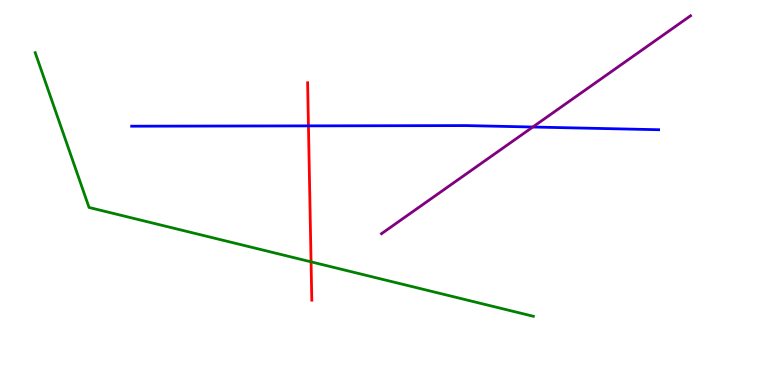[{'lines': ['blue', 'red'], 'intersections': [{'x': 3.98, 'y': 6.73}]}, {'lines': ['green', 'red'], 'intersections': [{'x': 4.01, 'y': 3.2}]}, {'lines': ['purple', 'red'], 'intersections': []}, {'lines': ['blue', 'green'], 'intersections': []}, {'lines': ['blue', 'purple'], 'intersections': [{'x': 6.87, 'y': 6.7}]}, {'lines': ['green', 'purple'], 'intersections': []}]